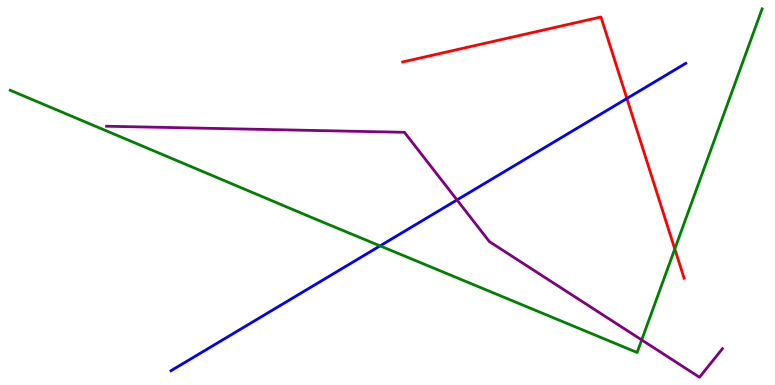[{'lines': ['blue', 'red'], 'intersections': [{'x': 8.09, 'y': 7.44}]}, {'lines': ['green', 'red'], 'intersections': [{'x': 8.71, 'y': 3.53}]}, {'lines': ['purple', 'red'], 'intersections': []}, {'lines': ['blue', 'green'], 'intersections': [{'x': 4.9, 'y': 3.61}]}, {'lines': ['blue', 'purple'], 'intersections': [{'x': 5.9, 'y': 4.81}]}, {'lines': ['green', 'purple'], 'intersections': [{'x': 8.28, 'y': 1.17}]}]